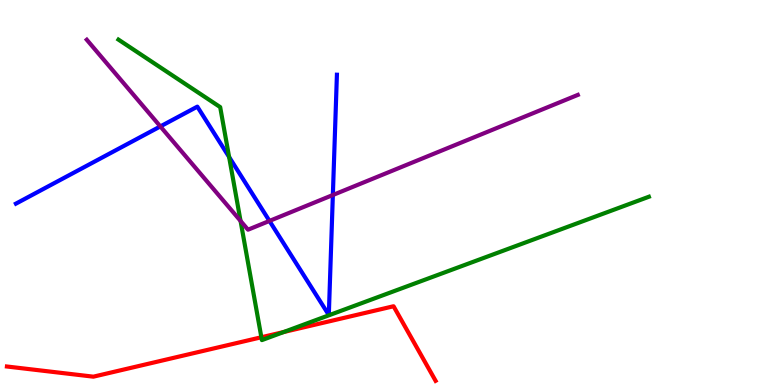[{'lines': ['blue', 'red'], 'intersections': []}, {'lines': ['green', 'red'], 'intersections': [{'x': 3.37, 'y': 1.24}, {'x': 3.66, 'y': 1.38}]}, {'lines': ['purple', 'red'], 'intersections': []}, {'lines': ['blue', 'green'], 'intersections': [{'x': 2.96, 'y': 5.92}]}, {'lines': ['blue', 'purple'], 'intersections': [{'x': 2.07, 'y': 6.72}, {'x': 3.48, 'y': 4.26}, {'x': 4.29, 'y': 4.93}]}, {'lines': ['green', 'purple'], 'intersections': [{'x': 3.1, 'y': 4.26}]}]